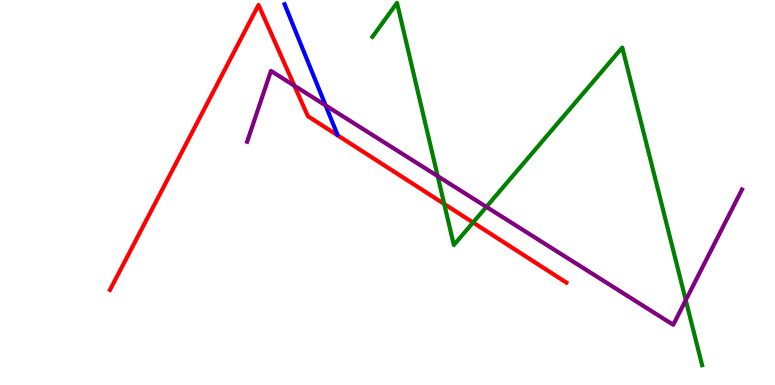[{'lines': ['blue', 'red'], 'intersections': []}, {'lines': ['green', 'red'], 'intersections': [{'x': 5.73, 'y': 4.7}, {'x': 6.1, 'y': 4.22}]}, {'lines': ['purple', 'red'], 'intersections': [{'x': 3.8, 'y': 7.77}]}, {'lines': ['blue', 'green'], 'intersections': []}, {'lines': ['blue', 'purple'], 'intersections': [{'x': 4.2, 'y': 7.26}]}, {'lines': ['green', 'purple'], 'intersections': [{'x': 5.65, 'y': 5.42}, {'x': 6.28, 'y': 4.63}, {'x': 8.85, 'y': 2.2}]}]